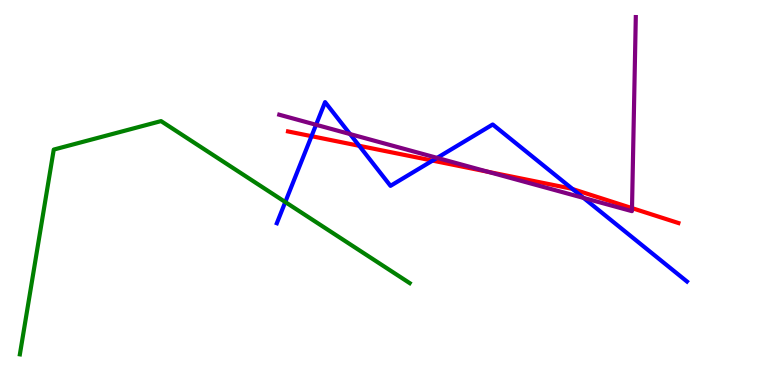[{'lines': ['blue', 'red'], 'intersections': [{'x': 4.02, 'y': 6.46}, {'x': 4.63, 'y': 6.21}, {'x': 5.58, 'y': 5.83}, {'x': 7.39, 'y': 5.09}]}, {'lines': ['green', 'red'], 'intersections': []}, {'lines': ['purple', 'red'], 'intersections': [{'x': 6.3, 'y': 5.54}, {'x': 8.15, 'y': 4.59}]}, {'lines': ['blue', 'green'], 'intersections': [{'x': 3.68, 'y': 4.75}]}, {'lines': ['blue', 'purple'], 'intersections': [{'x': 4.08, 'y': 6.76}, {'x': 4.52, 'y': 6.52}, {'x': 5.64, 'y': 5.9}, {'x': 7.53, 'y': 4.86}]}, {'lines': ['green', 'purple'], 'intersections': []}]